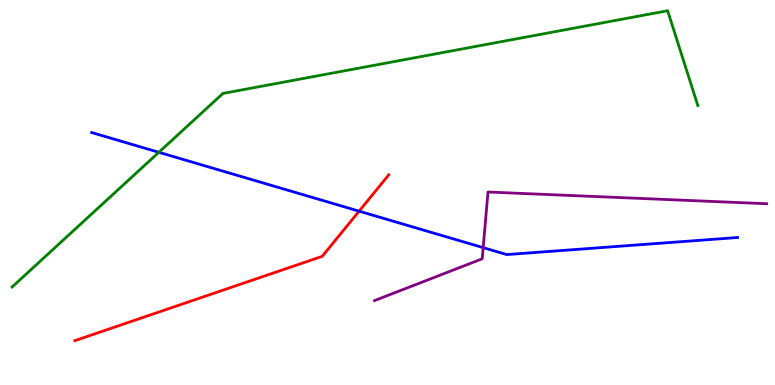[{'lines': ['blue', 'red'], 'intersections': [{'x': 4.63, 'y': 4.52}]}, {'lines': ['green', 'red'], 'intersections': []}, {'lines': ['purple', 'red'], 'intersections': []}, {'lines': ['blue', 'green'], 'intersections': [{'x': 2.05, 'y': 6.04}]}, {'lines': ['blue', 'purple'], 'intersections': [{'x': 6.23, 'y': 3.57}]}, {'lines': ['green', 'purple'], 'intersections': []}]